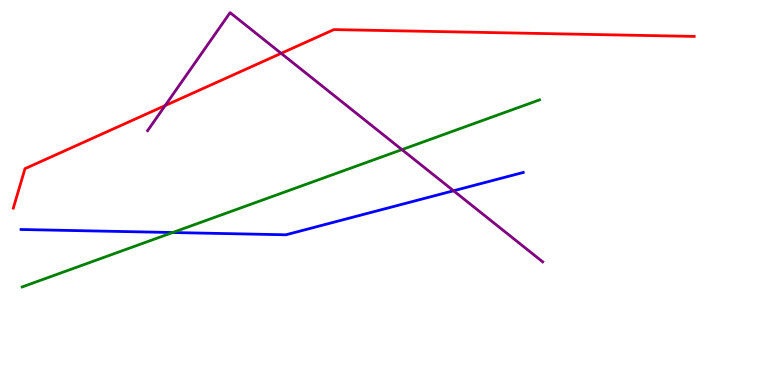[{'lines': ['blue', 'red'], 'intersections': []}, {'lines': ['green', 'red'], 'intersections': []}, {'lines': ['purple', 'red'], 'intersections': [{'x': 2.13, 'y': 7.26}, {'x': 3.63, 'y': 8.61}]}, {'lines': ['blue', 'green'], 'intersections': [{'x': 2.23, 'y': 3.96}]}, {'lines': ['blue', 'purple'], 'intersections': [{'x': 5.85, 'y': 5.05}]}, {'lines': ['green', 'purple'], 'intersections': [{'x': 5.19, 'y': 6.11}]}]